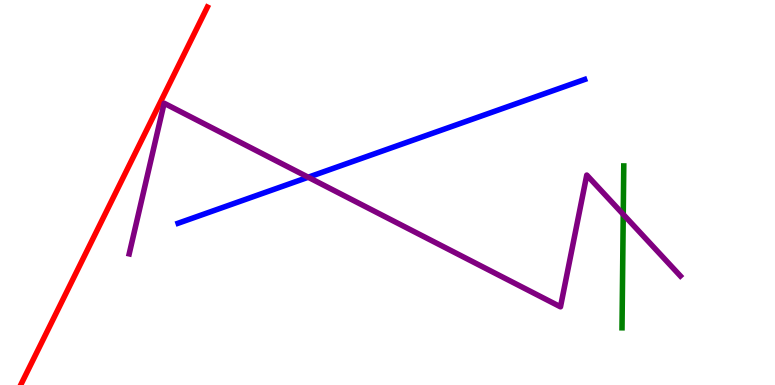[{'lines': ['blue', 'red'], 'intersections': []}, {'lines': ['green', 'red'], 'intersections': []}, {'lines': ['purple', 'red'], 'intersections': []}, {'lines': ['blue', 'green'], 'intersections': []}, {'lines': ['blue', 'purple'], 'intersections': [{'x': 3.98, 'y': 5.4}]}, {'lines': ['green', 'purple'], 'intersections': [{'x': 8.04, 'y': 4.43}]}]